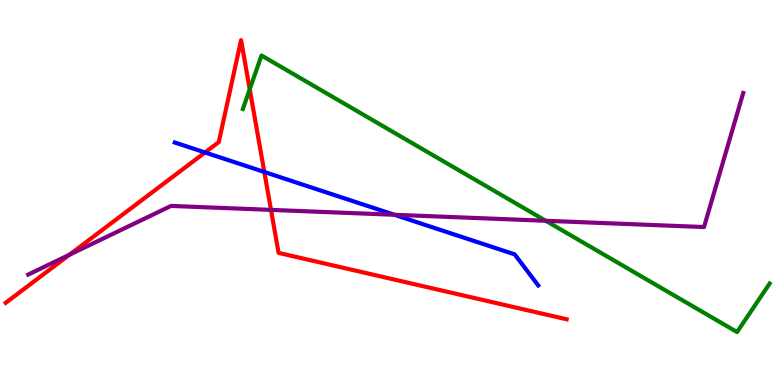[{'lines': ['blue', 'red'], 'intersections': [{'x': 2.65, 'y': 6.04}, {'x': 3.41, 'y': 5.53}]}, {'lines': ['green', 'red'], 'intersections': [{'x': 3.22, 'y': 7.68}]}, {'lines': ['purple', 'red'], 'intersections': [{'x': 0.896, 'y': 3.38}, {'x': 3.5, 'y': 4.55}]}, {'lines': ['blue', 'green'], 'intersections': []}, {'lines': ['blue', 'purple'], 'intersections': [{'x': 5.09, 'y': 4.42}]}, {'lines': ['green', 'purple'], 'intersections': [{'x': 7.04, 'y': 4.27}]}]